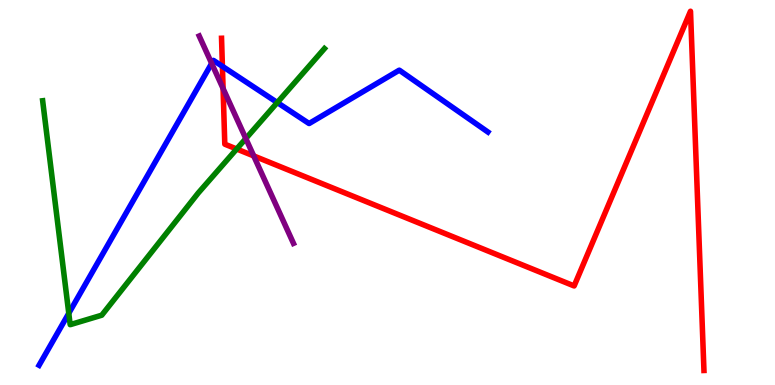[{'lines': ['blue', 'red'], 'intersections': [{'x': 2.87, 'y': 8.28}]}, {'lines': ['green', 'red'], 'intersections': [{'x': 3.05, 'y': 6.13}]}, {'lines': ['purple', 'red'], 'intersections': [{'x': 2.88, 'y': 7.7}, {'x': 3.27, 'y': 5.95}]}, {'lines': ['blue', 'green'], 'intersections': [{'x': 0.887, 'y': 1.86}, {'x': 3.58, 'y': 7.34}]}, {'lines': ['blue', 'purple'], 'intersections': [{'x': 2.73, 'y': 8.35}]}, {'lines': ['green', 'purple'], 'intersections': [{'x': 3.17, 'y': 6.4}]}]